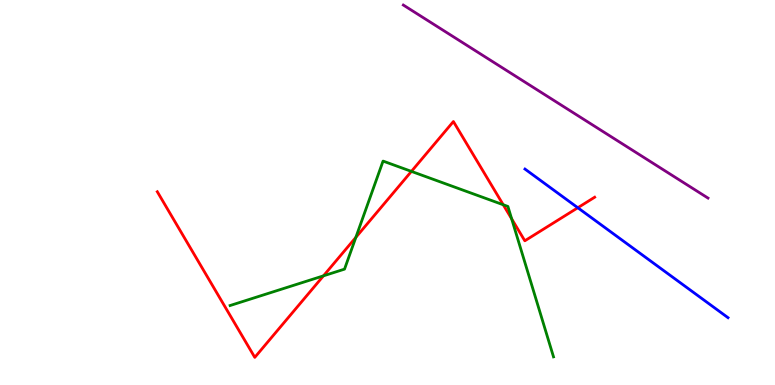[{'lines': ['blue', 'red'], 'intersections': [{'x': 7.46, 'y': 4.6}]}, {'lines': ['green', 'red'], 'intersections': [{'x': 4.17, 'y': 2.84}, {'x': 4.59, 'y': 3.83}, {'x': 5.31, 'y': 5.55}, {'x': 6.49, 'y': 4.68}, {'x': 6.6, 'y': 4.32}]}, {'lines': ['purple', 'red'], 'intersections': []}, {'lines': ['blue', 'green'], 'intersections': []}, {'lines': ['blue', 'purple'], 'intersections': []}, {'lines': ['green', 'purple'], 'intersections': []}]